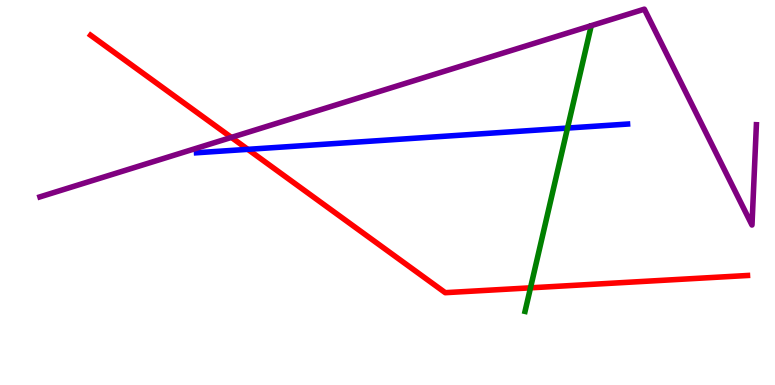[{'lines': ['blue', 'red'], 'intersections': [{'x': 3.2, 'y': 6.12}]}, {'lines': ['green', 'red'], 'intersections': [{'x': 6.85, 'y': 2.52}]}, {'lines': ['purple', 'red'], 'intersections': [{'x': 2.99, 'y': 6.43}]}, {'lines': ['blue', 'green'], 'intersections': [{'x': 7.32, 'y': 6.67}]}, {'lines': ['blue', 'purple'], 'intersections': []}, {'lines': ['green', 'purple'], 'intersections': []}]